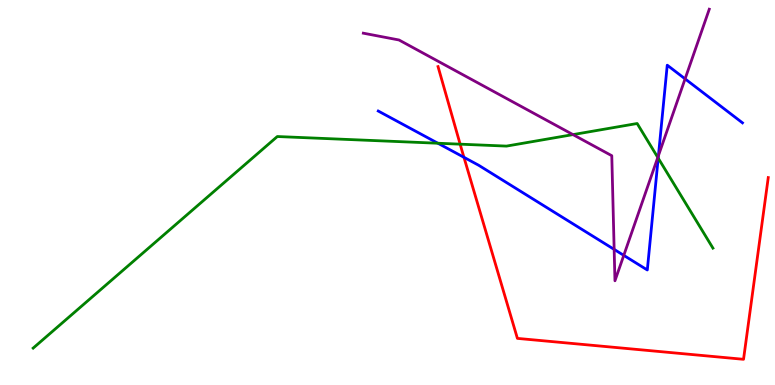[{'lines': ['blue', 'red'], 'intersections': [{'x': 5.99, 'y': 5.91}]}, {'lines': ['green', 'red'], 'intersections': [{'x': 5.94, 'y': 6.26}]}, {'lines': ['purple', 'red'], 'intersections': []}, {'lines': ['blue', 'green'], 'intersections': [{'x': 5.65, 'y': 6.28}, {'x': 8.49, 'y': 5.89}]}, {'lines': ['blue', 'purple'], 'intersections': [{'x': 7.92, 'y': 3.52}, {'x': 8.05, 'y': 3.37}, {'x': 8.5, 'y': 5.96}, {'x': 8.84, 'y': 7.95}]}, {'lines': ['green', 'purple'], 'intersections': [{'x': 7.39, 'y': 6.5}, {'x': 8.49, 'y': 5.91}]}]